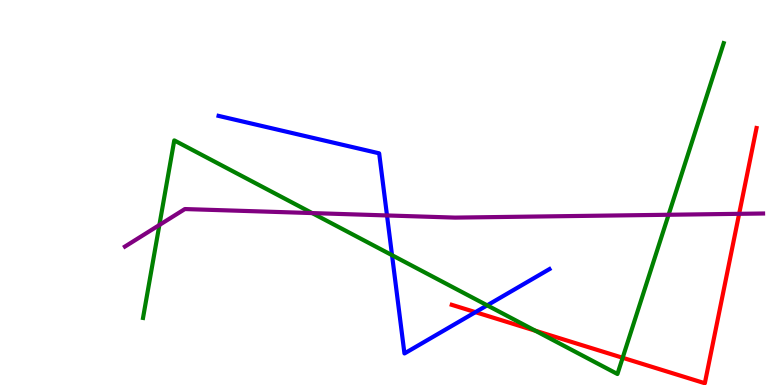[{'lines': ['blue', 'red'], 'intersections': [{'x': 6.13, 'y': 1.89}]}, {'lines': ['green', 'red'], 'intersections': [{'x': 6.91, 'y': 1.41}, {'x': 8.03, 'y': 0.707}]}, {'lines': ['purple', 'red'], 'intersections': [{'x': 9.54, 'y': 4.45}]}, {'lines': ['blue', 'green'], 'intersections': [{'x': 5.06, 'y': 3.37}, {'x': 6.29, 'y': 2.07}]}, {'lines': ['blue', 'purple'], 'intersections': [{'x': 4.99, 'y': 4.4}]}, {'lines': ['green', 'purple'], 'intersections': [{'x': 2.06, 'y': 4.16}, {'x': 4.03, 'y': 4.47}, {'x': 8.63, 'y': 4.42}]}]